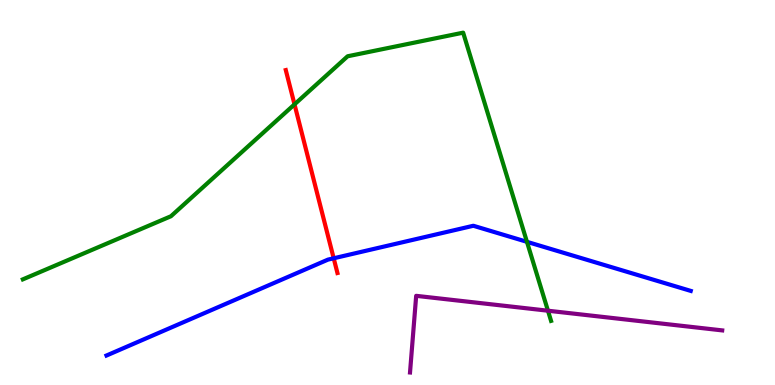[{'lines': ['blue', 'red'], 'intersections': [{'x': 4.31, 'y': 3.29}]}, {'lines': ['green', 'red'], 'intersections': [{'x': 3.8, 'y': 7.29}]}, {'lines': ['purple', 'red'], 'intersections': []}, {'lines': ['blue', 'green'], 'intersections': [{'x': 6.8, 'y': 3.72}]}, {'lines': ['blue', 'purple'], 'intersections': []}, {'lines': ['green', 'purple'], 'intersections': [{'x': 7.07, 'y': 1.93}]}]